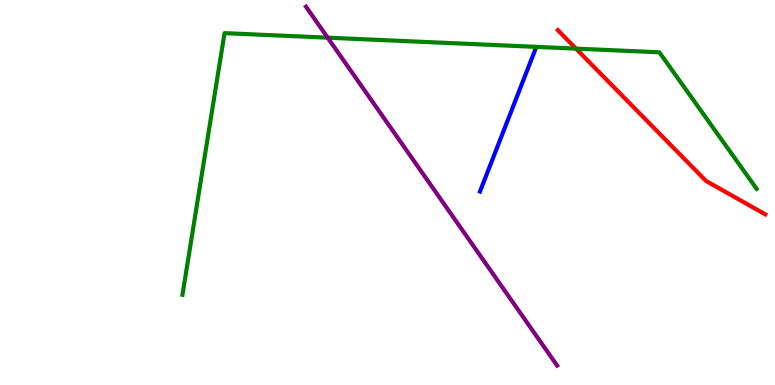[{'lines': ['blue', 'red'], 'intersections': []}, {'lines': ['green', 'red'], 'intersections': [{'x': 7.43, 'y': 8.74}]}, {'lines': ['purple', 'red'], 'intersections': []}, {'lines': ['blue', 'green'], 'intersections': []}, {'lines': ['blue', 'purple'], 'intersections': []}, {'lines': ['green', 'purple'], 'intersections': [{'x': 4.23, 'y': 9.02}]}]